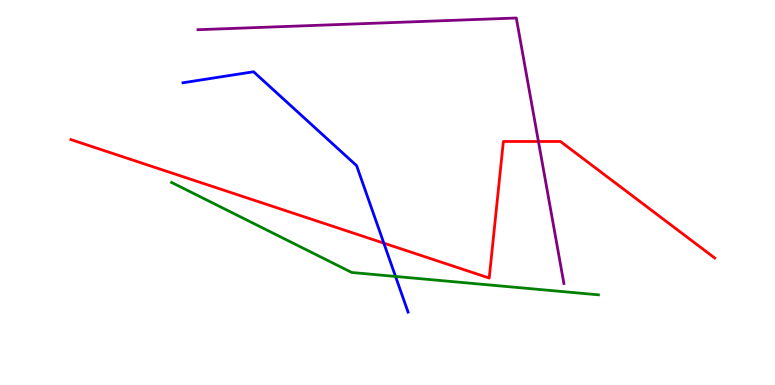[{'lines': ['blue', 'red'], 'intersections': [{'x': 4.95, 'y': 3.68}]}, {'lines': ['green', 'red'], 'intersections': []}, {'lines': ['purple', 'red'], 'intersections': [{'x': 6.95, 'y': 6.33}]}, {'lines': ['blue', 'green'], 'intersections': [{'x': 5.1, 'y': 2.82}]}, {'lines': ['blue', 'purple'], 'intersections': []}, {'lines': ['green', 'purple'], 'intersections': []}]